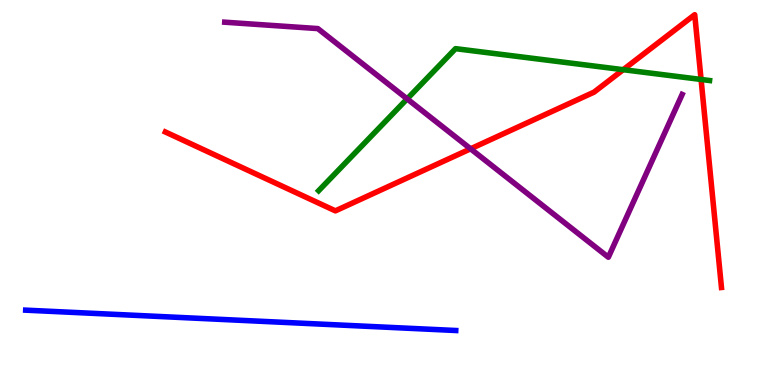[{'lines': ['blue', 'red'], 'intersections': []}, {'lines': ['green', 'red'], 'intersections': [{'x': 8.04, 'y': 8.19}, {'x': 9.05, 'y': 7.94}]}, {'lines': ['purple', 'red'], 'intersections': [{'x': 6.07, 'y': 6.13}]}, {'lines': ['blue', 'green'], 'intersections': []}, {'lines': ['blue', 'purple'], 'intersections': []}, {'lines': ['green', 'purple'], 'intersections': [{'x': 5.25, 'y': 7.43}]}]